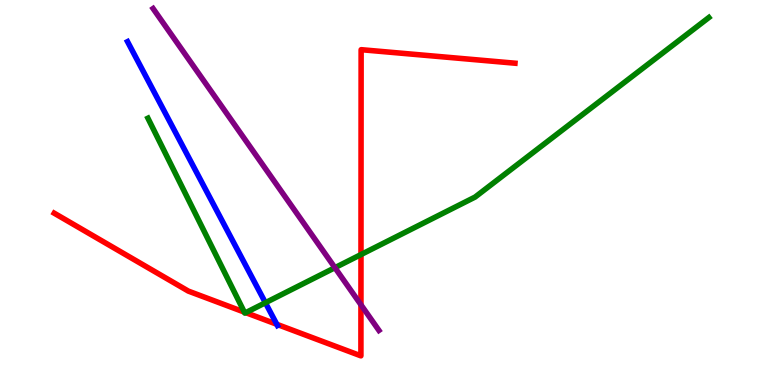[{'lines': ['blue', 'red'], 'intersections': [{'x': 3.57, 'y': 1.58}]}, {'lines': ['green', 'red'], 'intersections': [{'x': 3.15, 'y': 1.89}, {'x': 3.17, 'y': 1.88}, {'x': 4.66, 'y': 3.39}]}, {'lines': ['purple', 'red'], 'intersections': [{'x': 4.66, 'y': 2.08}]}, {'lines': ['blue', 'green'], 'intersections': [{'x': 3.42, 'y': 2.14}]}, {'lines': ['blue', 'purple'], 'intersections': []}, {'lines': ['green', 'purple'], 'intersections': [{'x': 4.32, 'y': 3.05}]}]